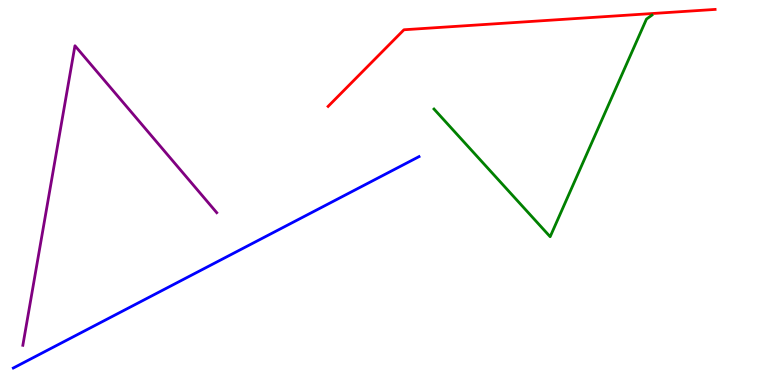[{'lines': ['blue', 'red'], 'intersections': []}, {'lines': ['green', 'red'], 'intersections': []}, {'lines': ['purple', 'red'], 'intersections': []}, {'lines': ['blue', 'green'], 'intersections': []}, {'lines': ['blue', 'purple'], 'intersections': []}, {'lines': ['green', 'purple'], 'intersections': []}]